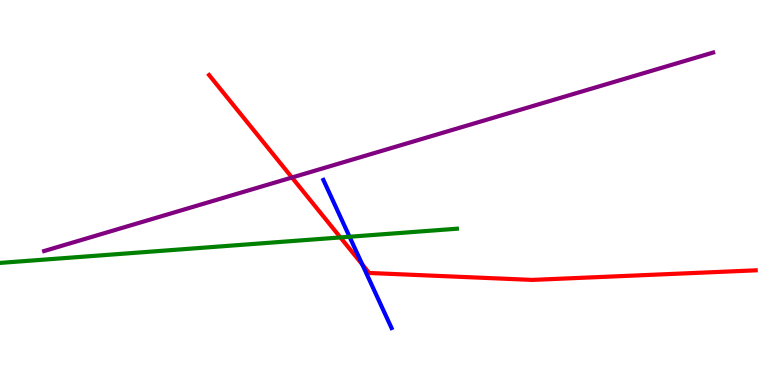[{'lines': ['blue', 'red'], 'intersections': [{'x': 4.68, 'y': 3.13}]}, {'lines': ['green', 'red'], 'intersections': [{'x': 4.39, 'y': 3.83}]}, {'lines': ['purple', 'red'], 'intersections': [{'x': 3.77, 'y': 5.39}]}, {'lines': ['blue', 'green'], 'intersections': [{'x': 4.51, 'y': 3.85}]}, {'lines': ['blue', 'purple'], 'intersections': []}, {'lines': ['green', 'purple'], 'intersections': []}]